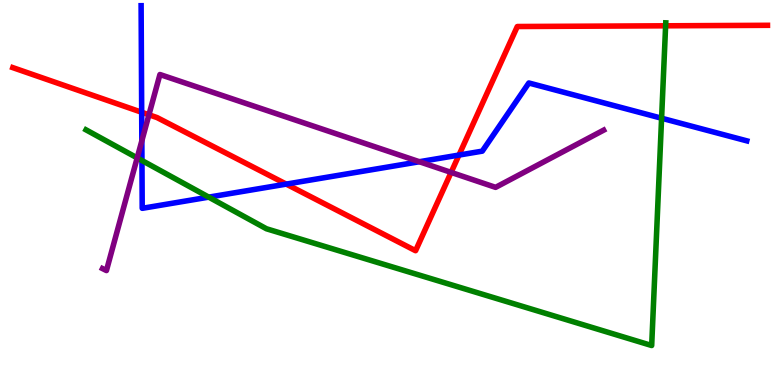[{'lines': ['blue', 'red'], 'intersections': [{'x': 1.83, 'y': 7.08}, {'x': 3.69, 'y': 5.22}, {'x': 5.92, 'y': 5.97}]}, {'lines': ['green', 'red'], 'intersections': [{'x': 8.59, 'y': 9.33}]}, {'lines': ['purple', 'red'], 'intersections': [{'x': 1.92, 'y': 7.02}, {'x': 5.82, 'y': 5.52}]}, {'lines': ['blue', 'green'], 'intersections': [{'x': 1.83, 'y': 5.83}, {'x': 2.69, 'y': 4.88}, {'x': 8.54, 'y': 6.93}]}, {'lines': ['blue', 'purple'], 'intersections': [{'x': 1.83, 'y': 6.34}, {'x': 5.41, 'y': 5.8}]}, {'lines': ['green', 'purple'], 'intersections': [{'x': 1.77, 'y': 5.9}]}]